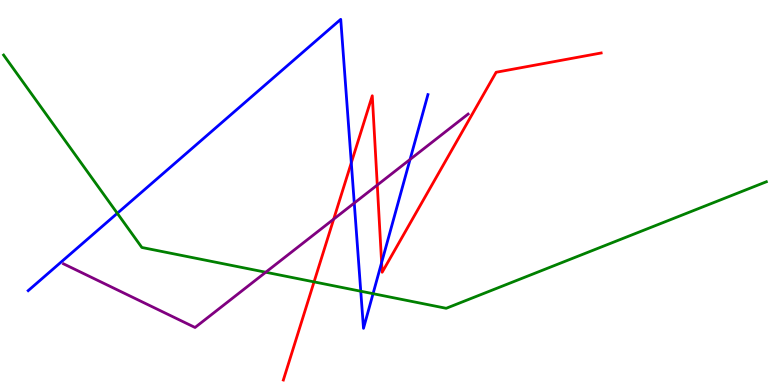[{'lines': ['blue', 'red'], 'intersections': [{'x': 4.53, 'y': 5.77}, {'x': 4.92, 'y': 3.18}]}, {'lines': ['green', 'red'], 'intersections': [{'x': 4.05, 'y': 2.68}]}, {'lines': ['purple', 'red'], 'intersections': [{'x': 4.31, 'y': 4.31}, {'x': 4.87, 'y': 5.19}]}, {'lines': ['blue', 'green'], 'intersections': [{'x': 1.51, 'y': 4.46}, {'x': 4.65, 'y': 2.44}, {'x': 4.81, 'y': 2.37}]}, {'lines': ['blue', 'purple'], 'intersections': [{'x': 4.57, 'y': 4.73}, {'x': 5.29, 'y': 5.86}]}, {'lines': ['green', 'purple'], 'intersections': [{'x': 3.43, 'y': 2.93}]}]